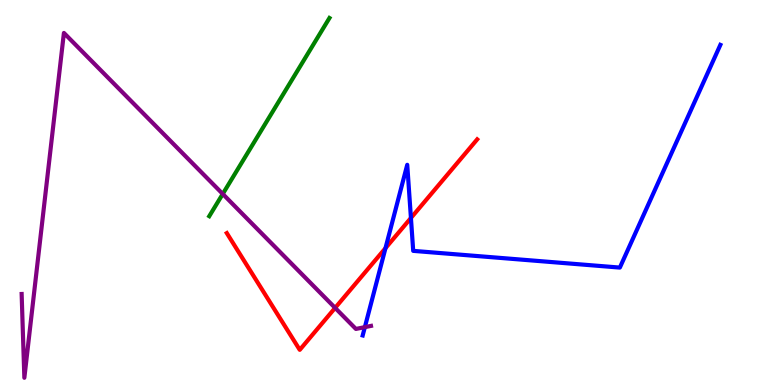[{'lines': ['blue', 'red'], 'intersections': [{'x': 4.97, 'y': 3.55}, {'x': 5.3, 'y': 4.34}]}, {'lines': ['green', 'red'], 'intersections': []}, {'lines': ['purple', 'red'], 'intersections': [{'x': 4.32, 'y': 2.0}]}, {'lines': ['blue', 'green'], 'intersections': []}, {'lines': ['blue', 'purple'], 'intersections': [{'x': 4.71, 'y': 1.5}]}, {'lines': ['green', 'purple'], 'intersections': [{'x': 2.87, 'y': 4.96}]}]